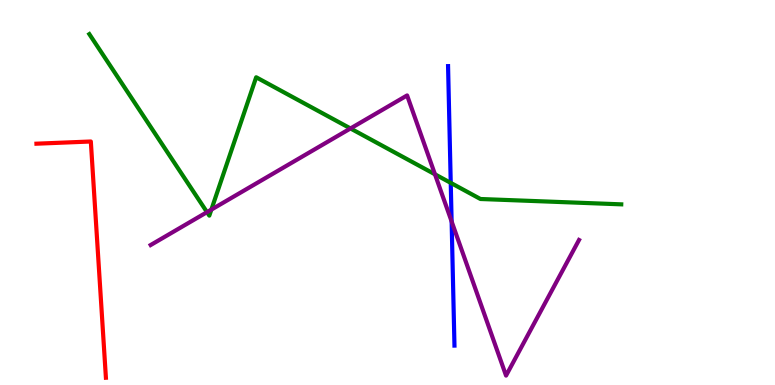[{'lines': ['blue', 'red'], 'intersections': []}, {'lines': ['green', 'red'], 'intersections': []}, {'lines': ['purple', 'red'], 'intersections': []}, {'lines': ['blue', 'green'], 'intersections': [{'x': 5.82, 'y': 5.25}]}, {'lines': ['blue', 'purple'], 'intersections': [{'x': 5.83, 'y': 4.25}]}, {'lines': ['green', 'purple'], 'intersections': [{'x': 2.67, 'y': 4.49}, {'x': 2.73, 'y': 4.56}, {'x': 4.52, 'y': 6.66}, {'x': 5.61, 'y': 5.47}]}]